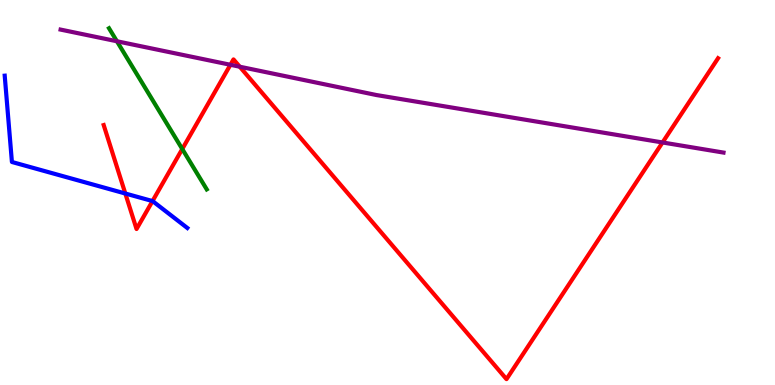[{'lines': ['blue', 'red'], 'intersections': [{'x': 1.62, 'y': 4.97}, {'x': 1.97, 'y': 4.78}]}, {'lines': ['green', 'red'], 'intersections': [{'x': 2.35, 'y': 6.13}]}, {'lines': ['purple', 'red'], 'intersections': [{'x': 2.97, 'y': 8.32}, {'x': 3.09, 'y': 8.27}, {'x': 8.55, 'y': 6.3}]}, {'lines': ['blue', 'green'], 'intersections': []}, {'lines': ['blue', 'purple'], 'intersections': []}, {'lines': ['green', 'purple'], 'intersections': [{'x': 1.51, 'y': 8.93}]}]